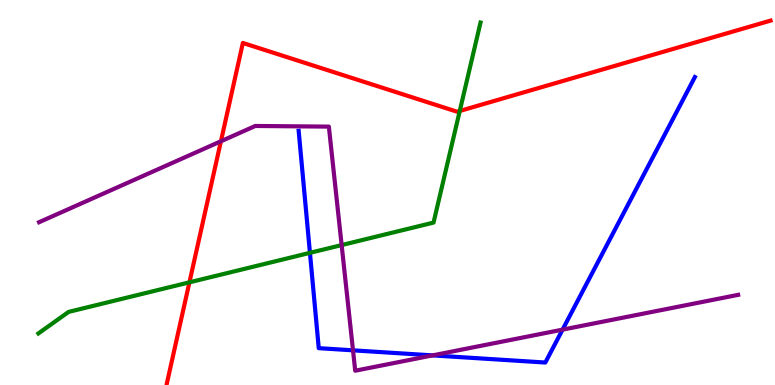[{'lines': ['blue', 'red'], 'intersections': []}, {'lines': ['green', 'red'], 'intersections': [{'x': 2.44, 'y': 2.67}, {'x': 5.93, 'y': 7.12}]}, {'lines': ['purple', 'red'], 'intersections': [{'x': 2.85, 'y': 6.33}]}, {'lines': ['blue', 'green'], 'intersections': [{'x': 4.0, 'y': 3.43}]}, {'lines': ['blue', 'purple'], 'intersections': [{'x': 4.55, 'y': 0.9}, {'x': 5.58, 'y': 0.769}, {'x': 7.26, 'y': 1.44}]}, {'lines': ['green', 'purple'], 'intersections': [{'x': 4.41, 'y': 3.63}]}]